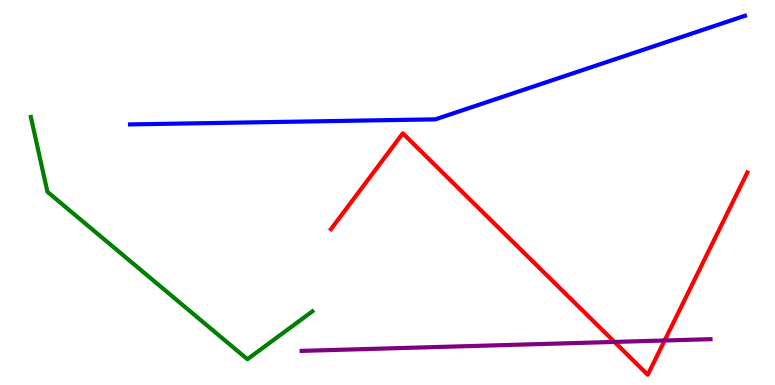[{'lines': ['blue', 'red'], 'intersections': []}, {'lines': ['green', 'red'], 'intersections': []}, {'lines': ['purple', 'red'], 'intersections': [{'x': 7.93, 'y': 1.12}, {'x': 8.58, 'y': 1.16}]}, {'lines': ['blue', 'green'], 'intersections': []}, {'lines': ['blue', 'purple'], 'intersections': []}, {'lines': ['green', 'purple'], 'intersections': []}]